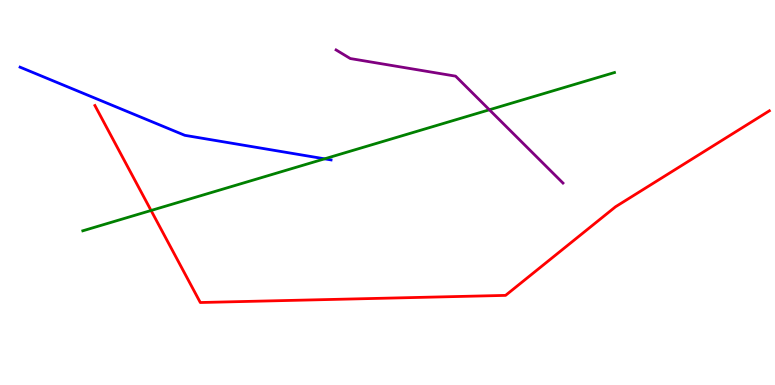[{'lines': ['blue', 'red'], 'intersections': []}, {'lines': ['green', 'red'], 'intersections': [{'x': 1.95, 'y': 4.53}]}, {'lines': ['purple', 'red'], 'intersections': []}, {'lines': ['blue', 'green'], 'intersections': [{'x': 4.19, 'y': 5.87}]}, {'lines': ['blue', 'purple'], 'intersections': []}, {'lines': ['green', 'purple'], 'intersections': [{'x': 6.31, 'y': 7.15}]}]